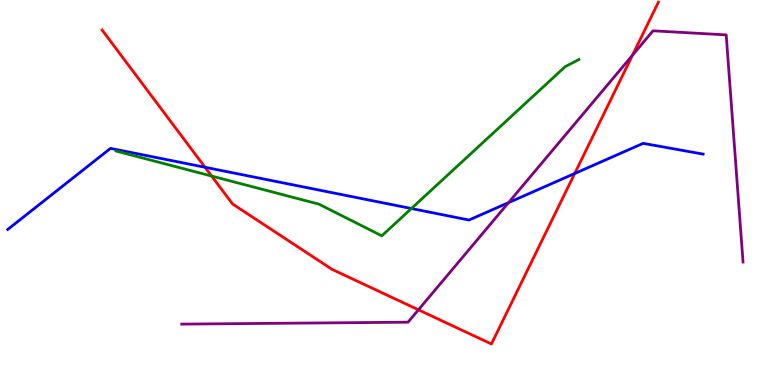[{'lines': ['blue', 'red'], 'intersections': [{'x': 2.65, 'y': 5.66}, {'x': 7.42, 'y': 5.49}]}, {'lines': ['green', 'red'], 'intersections': [{'x': 2.73, 'y': 5.43}]}, {'lines': ['purple', 'red'], 'intersections': [{'x': 5.4, 'y': 1.95}, {'x': 8.16, 'y': 8.57}]}, {'lines': ['blue', 'green'], 'intersections': [{'x': 5.31, 'y': 4.58}]}, {'lines': ['blue', 'purple'], 'intersections': [{'x': 6.56, 'y': 4.74}]}, {'lines': ['green', 'purple'], 'intersections': []}]